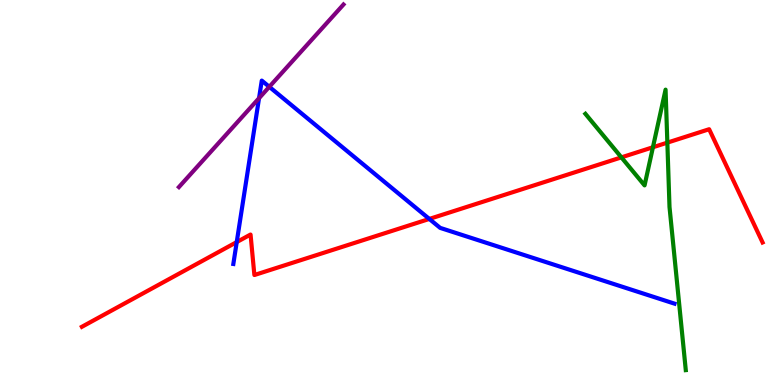[{'lines': ['blue', 'red'], 'intersections': [{'x': 3.05, 'y': 3.71}, {'x': 5.54, 'y': 4.31}]}, {'lines': ['green', 'red'], 'intersections': [{'x': 8.02, 'y': 5.91}, {'x': 8.42, 'y': 6.18}, {'x': 8.61, 'y': 6.3}]}, {'lines': ['purple', 'red'], 'intersections': []}, {'lines': ['blue', 'green'], 'intersections': []}, {'lines': ['blue', 'purple'], 'intersections': [{'x': 3.34, 'y': 7.45}, {'x': 3.47, 'y': 7.75}]}, {'lines': ['green', 'purple'], 'intersections': []}]